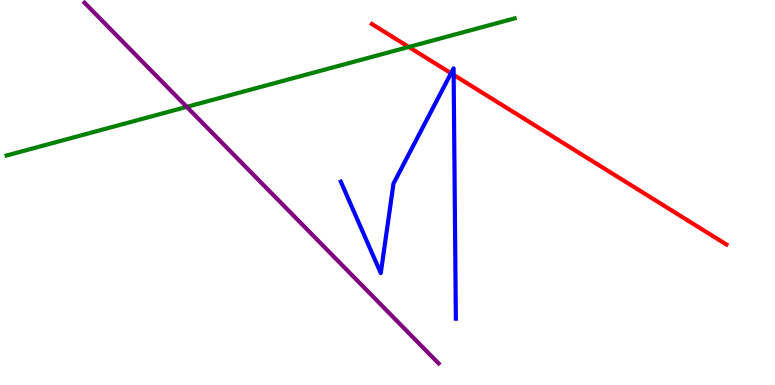[{'lines': ['blue', 'red'], 'intersections': [{'x': 5.82, 'y': 8.1}, {'x': 5.85, 'y': 8.06}]}, {'lines': ['green', 'red'], 'intersections': [{'x': 5.27, 'y': 8.78}]}, {'lines': ['purple', 'red'], 'intersections': []}, {'lines': ['blue', 'green'], 'intersections': []}, {'lines': ['blue', 'purple'], 'intersections': []}, {'lines': ['green', 'purple'], 'intersections': [{'x': 2.41, 'y': 7.22}]}]